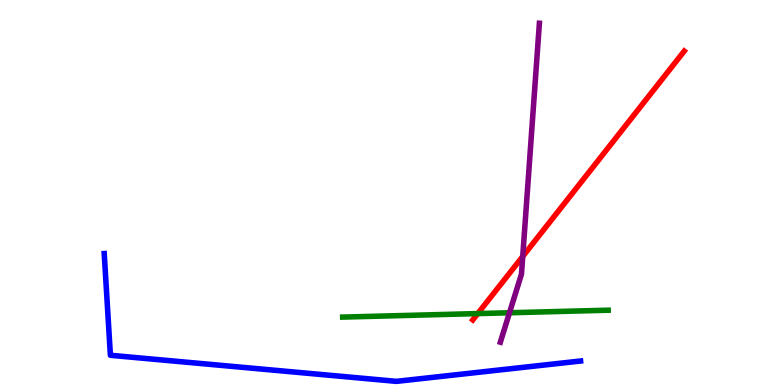[{'lines': ['blue', 'red'], 'intersections': []}, {'lines': ['green', 'red'], 'intersections': [{'x': 6.16, 'y': 1.85}]}, {'lines': ['purple', 'red'], 'intersections': [{'x': 6.74, 'y': 3.34}]}, {'lines': ['blue', 'green'], 'intersections': []}, {'lines': ['blue', 'purple'], 'intersections': []}, {'lines': ['green', 'purple'], 'intersections': [{'x': 6.57, 'y': 1.88}]}]